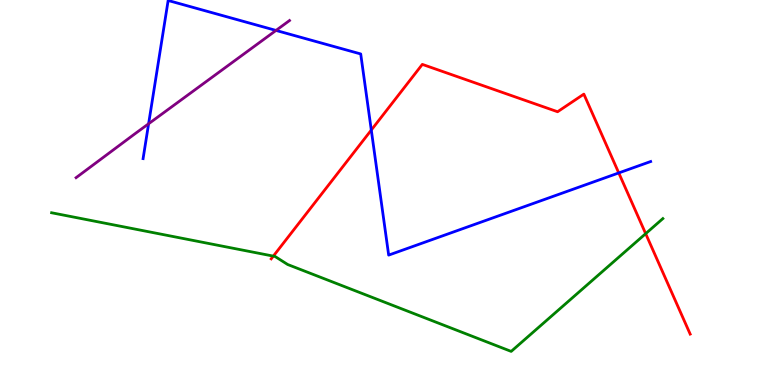[{'lines': ['blue', 'red'], 'intersections': [{'x': 4.79, 'y': 6.62}, {'x': 7.98, 'y': 5.51}]}, {'lines': ['green', 'red'], 'intersections': [{'x': 3.53, 'y': 3.35}, {'x': 8.33, 'y': 3.93}]}, {'lines': ['purple', 'red'], 'intersections': []}, {'lines': ['blue', 'green'], 'intersections': []}, {'lines': ['blue', 'purple'], 'intersections': [{'x': 1.92, 'y': 6.79}, {'x': 3.56, 'y': 9.21}]}, {'lines': ['green', 'purple'], 'intersections': []}]